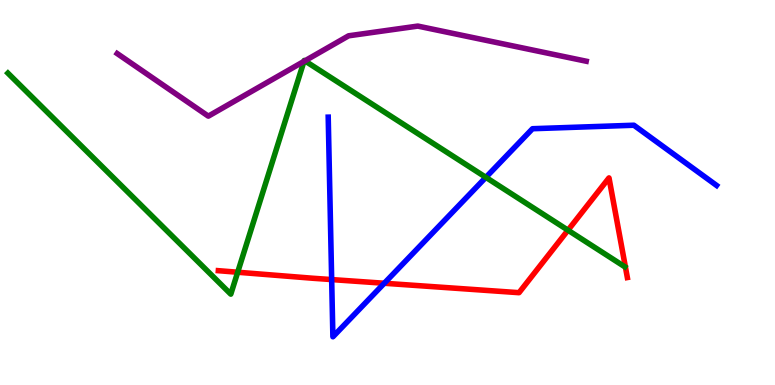[{'lines': ['blue', 'red'], 'intersections': [{'x': 4.28, 'y': 2.74}, {'x': 4.96, 'y': 2.64}]}, {'lines': ['green', 'red'], 'intersections': [{'x': 3.07, 'y': 2.93}, {'x': 7.33, 'y': 4.02}]}, {'lines': ['purple', 'red'], 'intersections': []}, {'lines': ['blue', 'green'], 'intersections': [{'x': 6.27, 'y': 5.39}]}, {'lines': ['blue', 'purple'], 'intersections': []}, {'lines': ['green', 'purple'], 'intersections': [{'x': 3.92, 'y': 8.41}, {'x': 3.93, 'y': 8.42}]}]